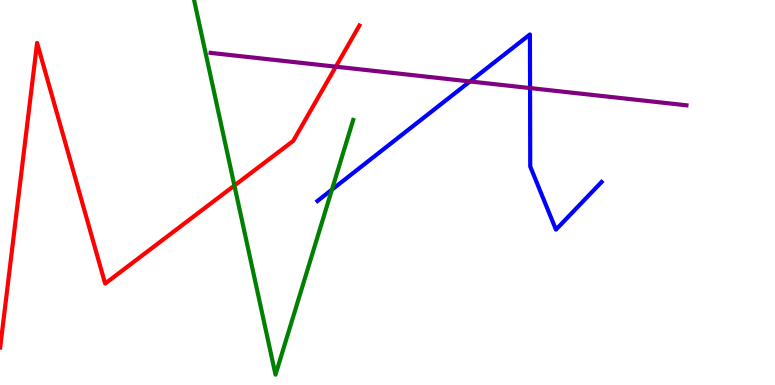[{'lines': ['blue', 'red'], 'intersections': []}, {'lines': ['green', 'red'], 'intersections': [{'x': 3.02, 'y': 5.18}]}, {'lines': ['purple', 'red'], 'intersections': [{'x': 4.33, 'y': 8.27}]}, {'lines': ['blue', 'green'], 'intersections': [{'x': 4.28, 'y': 5.07}]}, {'lines': ['blue', 'purple'], 'intersections': [{'x': 6.06, 'y': 7.88}, {'x': 6.84, 'y': 7.71}]}, {'lines': ['green', 'purple'], 'intersections': []}]